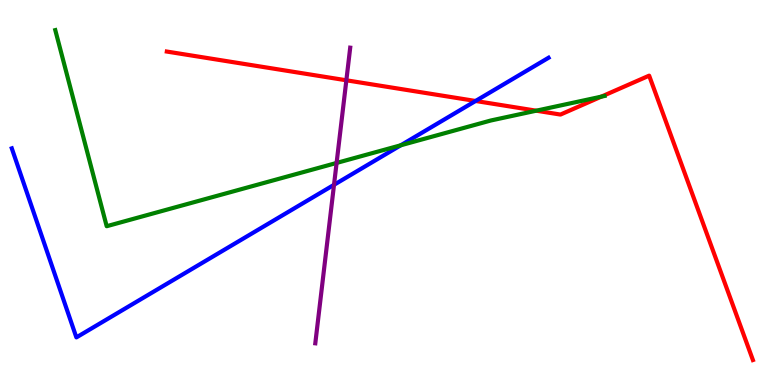[{'lines': ['blue', 'red'], 'intersections': [{'x': 6.14, 'y': 7.38}]}, {'lines': ['green', 'red'], 'intersections': [{'x': 6.92, 'y': 7.12}, {'x': 7.76, 'y': 7.49}]}, {'lines': ['purple', 'red'], 'intersections': [{'x': 4.47, 'y': 7.91}]}, {'lines': ['blue', 'green'], 'intersections': [{'x': 5.17, 'y': 6.23}]}, {'lines': ['blue', 'purple'], 'intersections': [{'x': 4.31, 'y': 5.2}]}, {'lines': ['green', 'purple'], 'intersections': [{'x': 4.34, 'y': 5.77}]}]